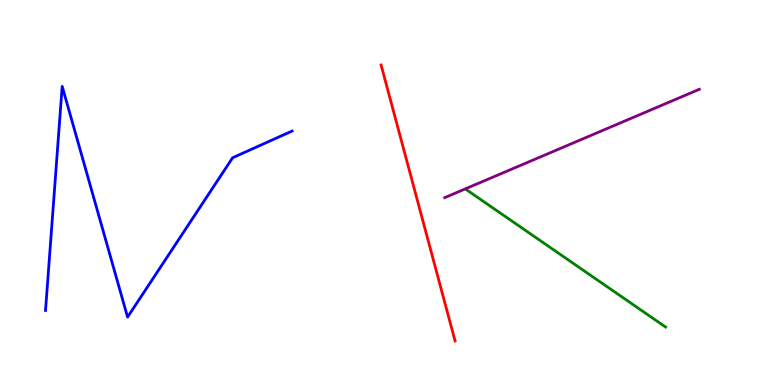[{'lines': ['blue', 'red'], 'intersections': []}, {'lines': ['green', 'red'], 'intersections': []}, {'lines': ['purple', 'red'], 'intersections': []}, {'lines': ['blue', 'green'], 'intersections': []}, {'lines': ['blue', 'purple'], 'intersections': []}, {'lines': ['green', 'purple'], 'intersections': []}]